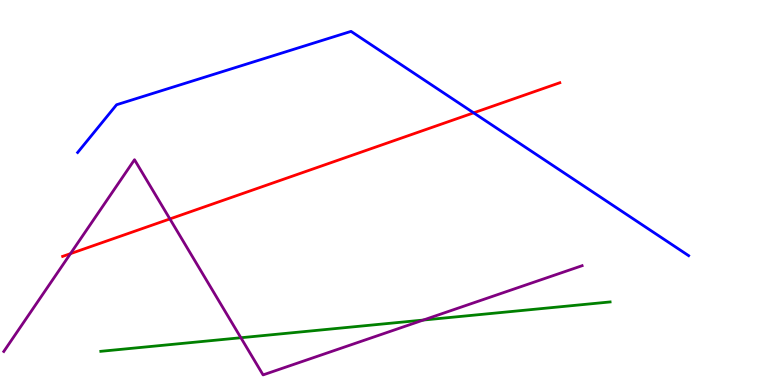[{'lines': ['blue', 'red'], 'intersections': [{'x': 6.11, 'y': 7.07}]}, {'lines': ['green', 'red'], 'intersections': []}, {'lines': ['purple', 'red'], 'intersections': [{'x': 0.909, 'y': 3.41}, {'x': 2.19, 'y': 4.31}]}, {'lines': ['blue', 'green'], 'intersections': []}, {'lines': ['blue', 'purple'], 'intersections': []}, {'lines': ['green', 'purple'], 'intersections': [{'x': 3.11, 'y': 1.23}, {'x': 5.46, 'y': 1.69}]}]